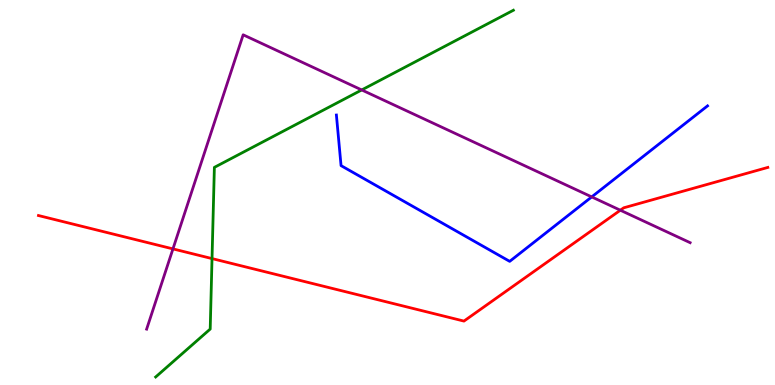[{'lines': ['blue', 'red'], 'intersections': []}, {'lines': ['green', 'red'], 'intersections': [{'x': 2.74, 'y': 3.28}]}, {'lines': ['purple', 'red'], 'intersections': [{'x': 2.23, 'y': 3.54}, {'x': 8.0, 'y': 4.54}]}, {'lines': ['blue', 'green'], 'intersections': []}, {'lines': ['blue', 'purple'], 'intersections': [{'x': 7.64, 'y': 4.89}]}, {'lines': ['green', 'purple'], 'intersections': [{'x': 4.67, 'y': 7.66}]}]